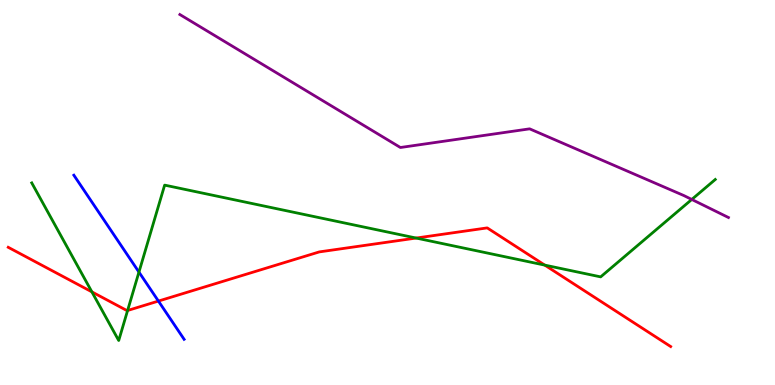[{'lines': ['blue', 'red'], 'intersections': [{'x': 2.04, 'y': 2.18}]}, {'lines': ['green', 'red'], 'intersections': [{'x': 1.19, 'y': 2.42}, {'x': 1.65, 'y': 1.94}, {'x': 5.37, 'y': 3.82}, {'x': 7.03, 'y': 3.11}]}, {'lines': ['purple', 'red'], 'intersections': []}, {'lines': ['blue', 'green'], 'intersections': [{'x': 1.79, 'y': 2.93}]}, {'lines': ['blue', 'purple'], 'intersections': []}, {'lines': ['green', 'purple'], 'intersections': [{'x': 8.93, 'y': 4.82}]}]